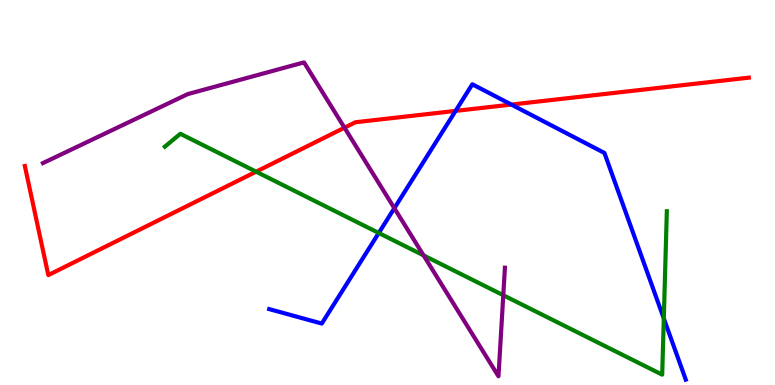[{'lines': ['blue', 'red'], 'intersections': [{'x': 5.88, 'y': 7.12}, {'x': 6.6, 'y': 7.28}]}, {'lines': ['green', 'red'], 'intersections': [{'x': 3.3, 'y': 5.54}]}, {'lines': ['purple', 'red'], 'intersections': [{'x': 4.44, 'y': 6.68}]}, {'lines': ['blue', 'green'], 'intersections': [{'x': 4.89, 'y': 3.95}, {'x': 8.57, 'y': 1.73}]}, {'lines': ['blue', 'purple'], 'intersections': [{'x': 5.09, 'y': 4.59}]}, {'lines': ['green', 'purple'], 'intersections': [{'x': 5.47, 'y': 3.37}, {'x': 6.49, 'y': 2.33}]}]